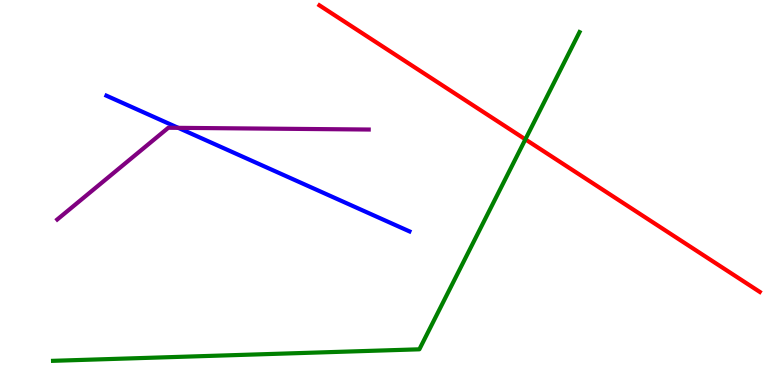[{'lines': ['blue', 'red'], 'intersections': []}, {'lines': ['green', 'red'], 'intersections': [{'x': 6.78, 'y': 6.38}]}, {'lines': ['purple', 'red'], 'intersections': []}, {'lines': ['blue', 'green'], 'intersections': []}, {'lines': ['blue', 'purple'], 'intersections': [{'x': 2.3, 'y': 6.68}]}, {'lines': ['green', 'purple'], 'intersections': []}]